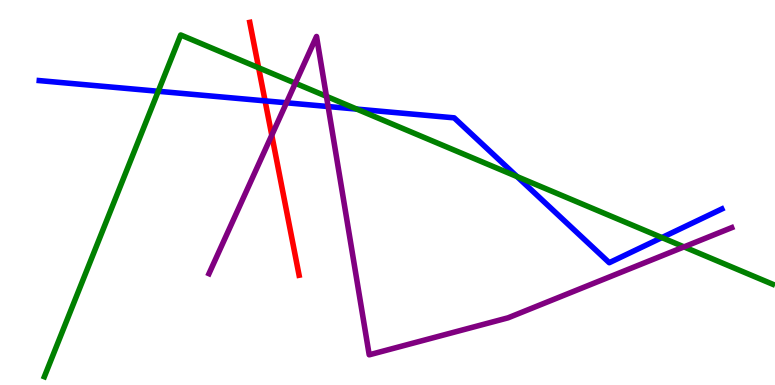[{'lines': ['blue', 'red'], 'intersections': [{'x': 3.42, 'y': 7.38}]}, {'lines': ['green', 'red'], 'intersections': [{'x': 3.34, 'y': 8.24}]}, {'lines': ['purple', 'red'], 'intersections': [{'x': 3.51, 'y': 6.49}]}, {'lines': ['blue', 'green'], 'intersections': [{'x': 2.04, 'y': 7.63}, {'x': 4.6, 'y': 7.17}, {'x': 6.67, 'y': 5.41}, {'x': 8.54, 'y': 3.83}]}, {'lines': ['blue', 'purple'], 'intersections': [{'x': 3.7, 'y': 7.33}, {'x': 4.23, 'y': 7.23}]}, {'lines': ['green', 'purple'], 'intersections': [{'x': 3.81, 'y': 7.84}, {'x': 4.21, 'y': 7.5}, {'x': 8.83, 'y': 3.59}]}]